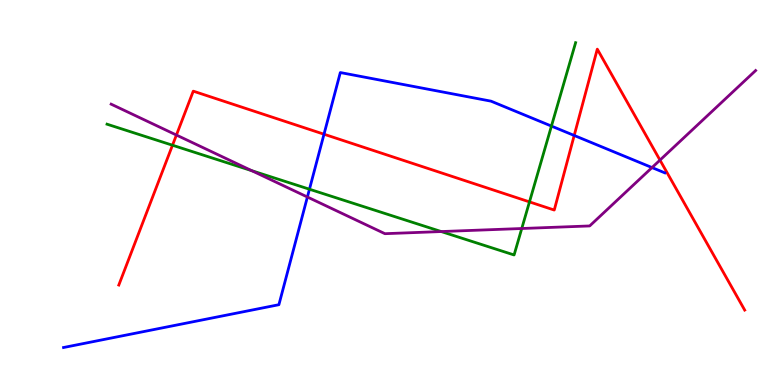[{'lines': ['blue', 'red'], 'intersections': [{'x': 4.18, 'y': 6.51}, {'x': 7.41, 'y': 6.48}]}, {'lines': ['green', 'red'], 'intersections': [{'x': 2.23, 'y': 6.23}, {'x': 6.83, 'y': 4.76}]}, {'lines': ['purple', 'red'], 'intersections': [{'x': 2.28, 'y': 6.49}, {'x': 8.52, 'y': 5.84}]}, {'lines': ['blue', 'green'], 'intersections': [{'x': 3.99, 'y': 5.09}, {'x': 7.12, 'y': 6.73}]}, {'lines': ['blue', 'purple'], 'intersections': [{'x': 3.97, 'y': 4.88}, {'x': 8.41, 'y': 5.65}]}, {'lines': ['green', 'purple'], 'intersections': [{'x': 3.25, 'y': 5.57}, {'x': 5.69, 'y': 3.99}, {'x': 6.73, 'y': 4.06}]}]